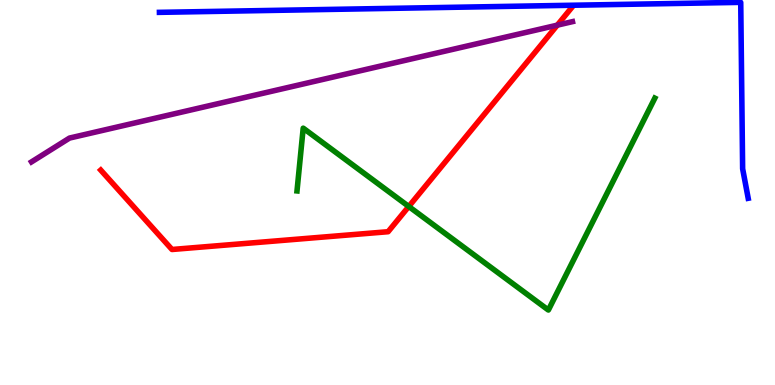[{'lines': ['blue', 'red'], 'intersections': []}, {'lines': ['green', 'red'], 'intersections': [{'x': 5.27, 'y': 4.64}]}, {'lines': ['purple', 'red'], 'intersections': [{'x': 7.19, 'y': 9.35}]}, {'lines': ['blue', 'green'], 'intersections': []}, {'lines': ['blue', 'purple'], 'intersections': []}, {'lines': ['green', 'purple'], 'intersections': []}]